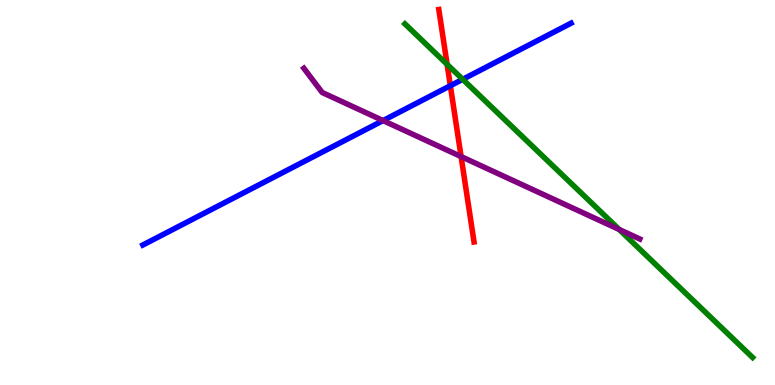[{'lines': ['blue', 'red'], 'intersections': [{'x': 5.81, 'y': 7.77}]}, {'lines': ['green', 'red'], 'intersections': [{'x': 5.77, 'y': 8.33}]}, {'lines': ['purple', 'red'], 'intersections': [{'x': 5.95, 'y': 5.93}]}, {'lines': ['blue', 'green'], 'intersections': [{'x': 5.97, 'y': 7.94}]}, {'lines': ['blue', 'purple'], 'intersections': [{'x': 4.94, 'y': 6.87}]}, {'lines': ['green', 'purple'], 'intersections': [{'x': 7.99, 'y': 4.04}]}]